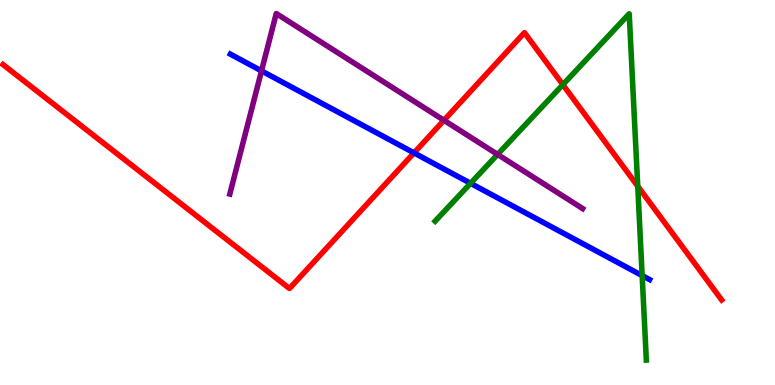[{'lines': ['blue', 'red'], 'intersections': [{'x': 5.34, 'y': 6.03}]}, {'lines': ['green', 'red'], 'intersections': [{'x': 7.26, 'y': 7.8}, {'x': 8.23, 'y': 5.16}]}, {'lines': ['purple', 'red'], 'intersections': [{'x': 5.73, 'y': 6.88}]}, {'lines': ['blue', 'green'], 'intersections': [{'x': 6.07, 'y': 5.24}, {'x': 8.29, 'y': 2.84}]}, {'lines': ['blue', 'purple'], 'intersections': [{'x': 3.37, 'y': 8.16}]}, {'lines': ['green', 'purple'], 'intersections': [{'x': 6.42, 'y': 5.99}]}]